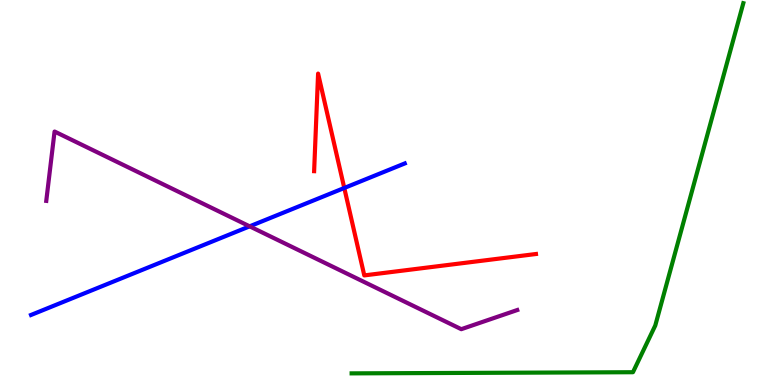[{'lines': ['blue', 'red'], 'intersections': [{'x': 4.44, 'y': 5.12}]}, {'lines': ['green', 'red'], 'intersections': []}, {'lines': ['purple', 'red'], 'intersections': []}, {'lines': ['blue', 'green'], 'intersections': []}, {'lines': ['blue', 'purple'], 'intersections': [{'x': 3.22, 'y': 4.12}]}, {'lines': ['green', 'purple'], 'intersections': []}]